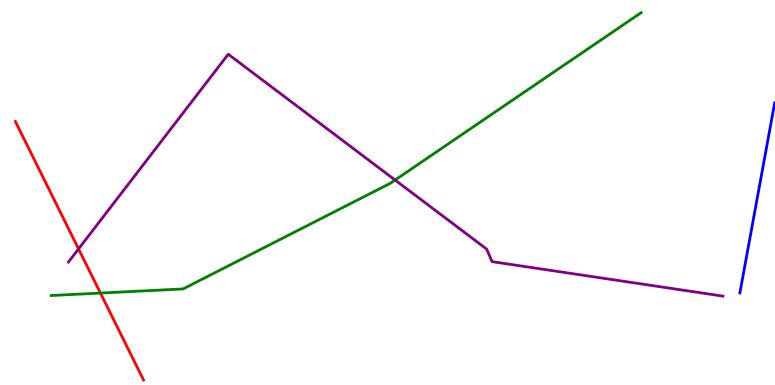[{'lines': ['blue', 'red'], 'intersections': []}, {'lines': ['green', 'red'], 'intersections': [{'x': 1.3, 'y': 2.39}]}, {'lines': ['purple', 'red'], 'intersections': [{'x': 1.01, 'y': 3.53}]}, {'lines': ['blue', 'green'], 'intersections': []}, {'lines': ['blue', 'purple'], 'intersections': []}, {'lines': ['green', 'purple'], 'intersections': [{'x': 5.1, 'y': 5.32}]}]